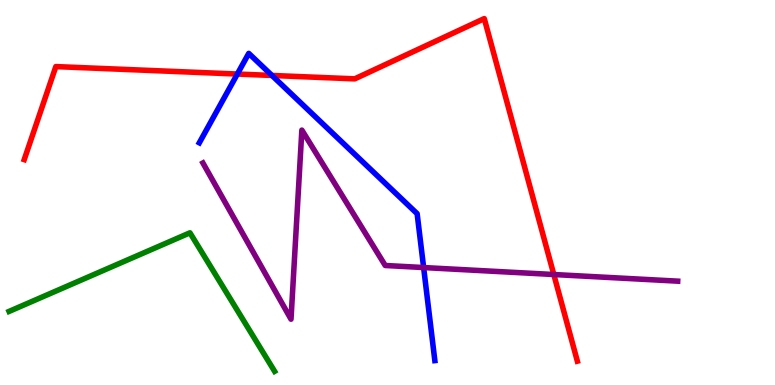[{'lines': ['blue', 'red'], 'intersections': [{'x': 3.06, 'y': 8.08}, {'x': 3.51, 'y': 8.04}]}, {'lines': ['green', 'red'], 'intersections': []}, {'lines': ['purple', 'red'], 'intersections': [{'x': 7.15, 'y': 2.87}]}, {'lines': ['blue', 'green'], 'intersections': []}, {'lines': ['blue', 'purple'], 'intersections': [{'x': 5.47, 'y': 3.05}]}, {'lines': ['green', 'purple'], 'intersections': []}]